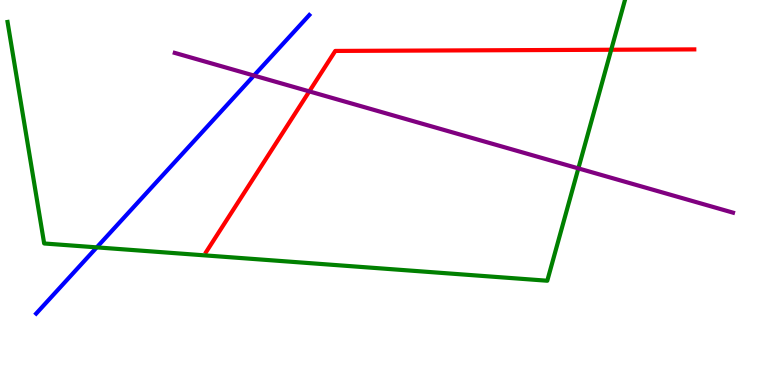[{'lines': ['blue', 'red'], 'intersections': []}, {'lines': ['green', 'red'], 'intersections': [{'x': 7.89, 'y': 8.71}]}, {'lines': ['purple', 'red'], 'intersections': [{'x': 3.99, 'y': 7.63}]}, {'lines': ['blue', 'green'], 'intersections': [{'x': 1.25, 'y': 3.57}]}, {'lines': ['blue', 'purple'], 'intersections': [{'x': 3.28, 'y': 8.04}]}, {'lines': ['green', 'purple'], 'intersections': [{'x': 7.46, 'y': 5.63}]}]